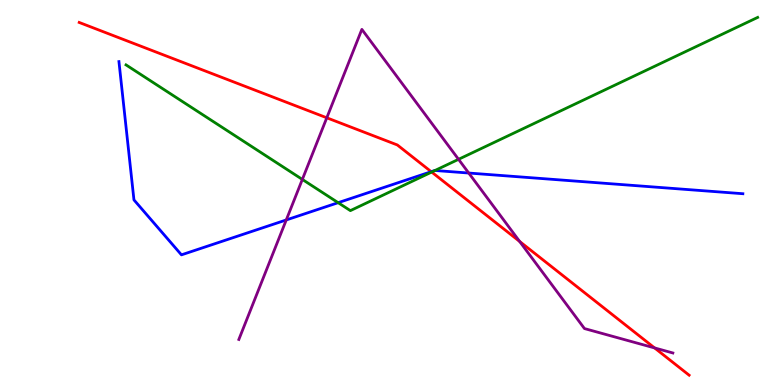[{'lines': ['blue', 'red'], 'intersections': [{'x': 5.56, 'y': 5.54}]}, {'lines': ['green', 'red'], 'intersections': [{'x': 5.57, 'y': 5.53}]}, {'lines': ['purple', 'red'], 'intersections': [{'x': 4.22, 'y': 6.94}, {'x': 6.71, 'y': 3.73}, {'x': 8.45, 'y': 0.963}]}, {'lines': ['blue', 'green'], 'intersections': [{'x': 4.36, 'y': 4.74}, {'x': 5.61, 'y': 5.57}]}, {'lines': ['blue', 'purple'], 'intersections': [{'x': 3.69, 'y': 4.29}, {'x': 6.05, 'y': 5.51}]}, {'lines': ['green', 'purple'], 'intersections': [{'x': 3.9, 'y': 5.34}, {'x': 5.92, 'y': 5.86}]}]